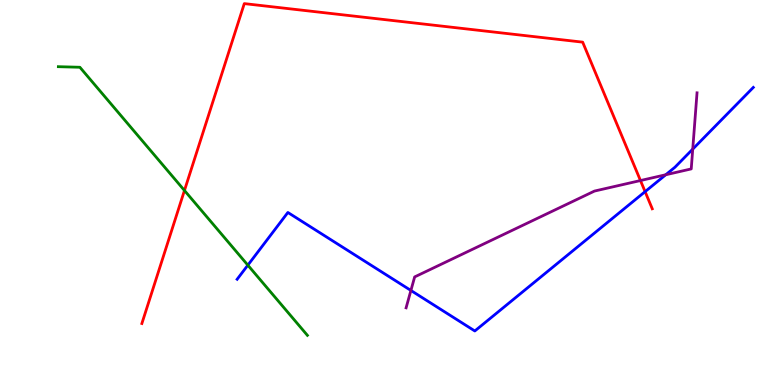[{'lines': ['blue', 'red'], 'intersections': [{'x': 8.32, 'y': 5.02}]}, {'lines': ['green', 'red'], 'intersections': [{'x': 2.38, 'y': 5.05}]}, {'lines': ['purple', 'red'], 'intersections': [{'x': 8.26, 'y': 5.31}]}, {'lines': ['blue', 'green'], 'intersections': [{'x': 3.2, 'y': 3.11}]}, {'lines': ['blue', 'purple'], 'intersections': [{'x': 5.3, 'y': 2.46}, {'x': 8.59, 'y': 5.46}, {'x': 8.94, 'y': 6.13}]}, {'lines': ['green', 'purple'], 'intersections': []}]